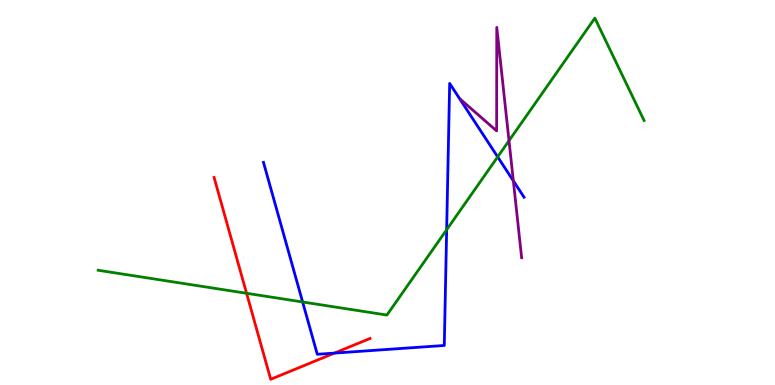[{'lines': ['blue', 'red'], 'intersections': [{'x': 4.32, 'y': 0.829}]}, {'lines': ['green', 'red'], 'intersections': [{'x': 3.18, 'y': 2.38}]}, {'lines': ['purple', 'red'], 'intersections': []}, {'lines': ['blue', 'green'], 'intersections': [{'x': 3.9, 'y': 2.16}, {'x': 5.76, 'y': 4.03}, {'x': 6.42, 'y': 5.93}]}, {'lines': ['blue', 'purple'], 'intersections': [{'x': 6.62, 'y': 5.3}]}, {'lines': ['green', 'purple'], 'intersections': [{'x': 6.57, 'y': 6.35}]}]